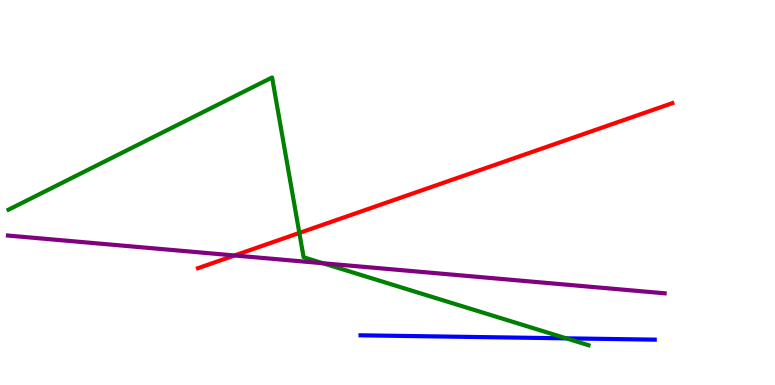[{'lines': ['blue', 'red'], 'intersections': []}, {'lines': ['green', 'red'], 'intersections': [{'x': 3.86, 'y': 3.95}]}, {'lines': ['purple', 'red'], 'intersections': [{'x': 3.03, 'y': 3.36}]}, {'lines': ['blue', 'green'], 'intersections': [{'x': 7.31, 'y': 1.21}]}, {'lines': ['blue', 'purple'], 'intersections': []}, {'lines': ['green', 'purple'], 'intersections': [{'x': 4.17, 'y': 3.16}]}]